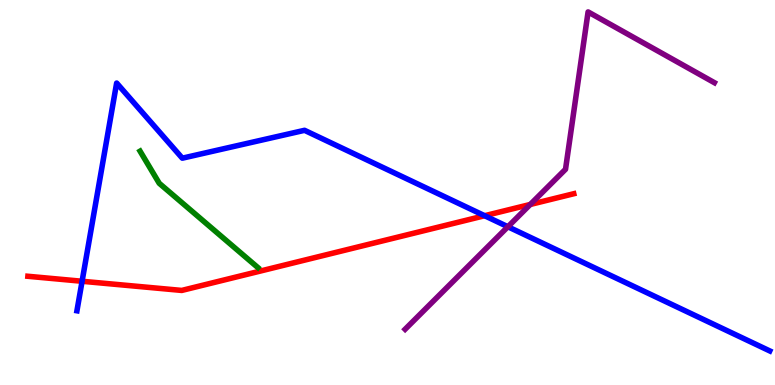[{'lines': ['blue', 'red'], 'intersections': [{'x': 1.06, 'y': 2.69}, {'x': 6.25, 'y': 4.4}]}, {'lines': ['green', 'red'], 'intersections': []}, {'lines': ['purple', 'red'], 'intersections': [{'x': 6.84, 'y': 4.69}]}, {'lines': ['blue', 'green'], 'intersections': []}, {'lines': ['blue', 'purple'], 'intersections': [{'x': 6.55, 'y': 4.11}]}, {'lines': ['green', 'purple'], 'intersections': []}]